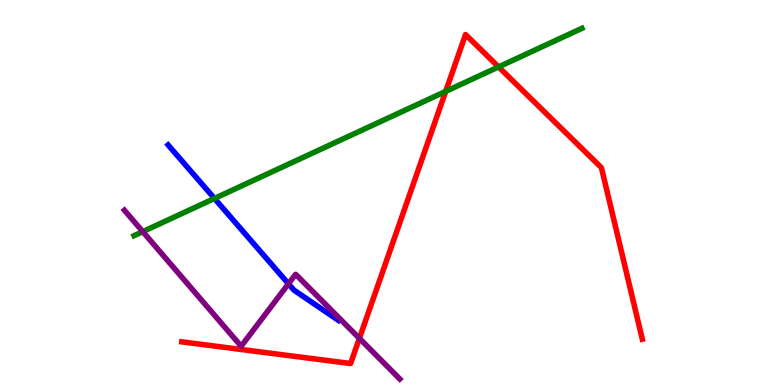[{'lines': ['blue', 'red'], 'intersections': []}, {'lines': ['green', 'red'], 'intersections': [{'x': 5.75, 'y': 7.63}, {'x': 6.43, 'y': 8.26}]}, {'lines': ['purple', 'red'], 'intersections': [{'x': 4.64, 'y': 1.21}]}, {'lines': ['blue', 'green'], 'intersections': [{'x': 2.77, 'y': 4.85}]}, {'lines': ['blue', 'purple'], 'intersections': [{'x': 3.72, 'y': 2.63}]}, {'lines': ['green', 'purple'], 'intersections': [{'x': 1.84, 'y': 3.98}]}]